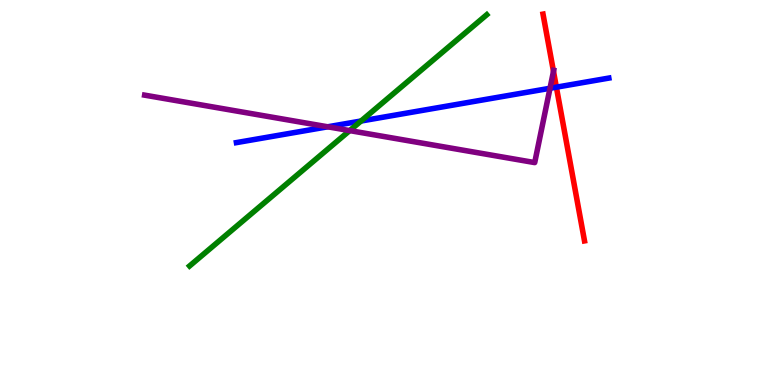[{'lines': ['blue', 'red'], 'intersections': [{'x': 7.18, 'y': 7.74}]}, {'lines': ['green', 'red'], 'intersections': []}, {'lines': ['purple', 'red'], 'intersections': [{'x': 7.14, 'y': 8.15}]}, {'lines': ['blue', 'green'], 'intersections': [{'x': 4.66, 'y': 6.86}]}, {'lines': ['blue', 'purple'], 'intersections': [{'x': 4.23, 'y': 6.71}, {'x': 7.1, 'y': 7.71}]}, {'lines': ['green', 'purple'], 'intersections': [{'x': 4.51, 'y': 6.61}]}]